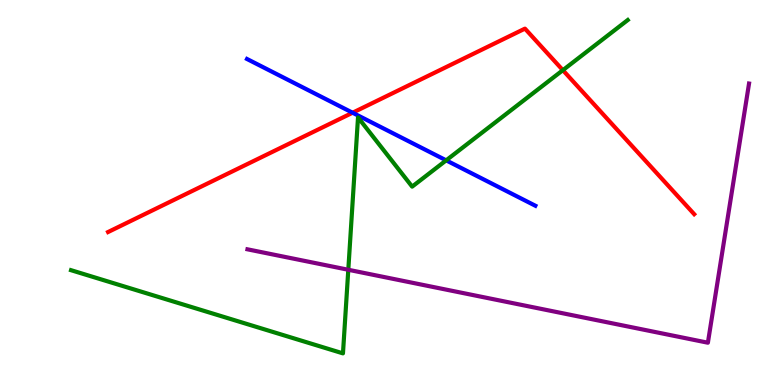[{'lines': ['blue', 'red'], 'intersections': [{'x': 4.55, 'y': 7.07}]}, {'lines': ['green', 'red'], 'intersections': [{'x': 7.26, 'y': 8.18}]}, {'lines': ['purple', 'red'], 'intersections': []}, {'lines': ['blue', 'green'], 'intersections': [{'x': 5.76, 'y': 5.84}]}, {'lines': ['blue', 'purple'], 'intersections': []}, {'lines': ['green', 'purple'], 'intersections': [{'x': 4.49, 'y': 2.99}]}]